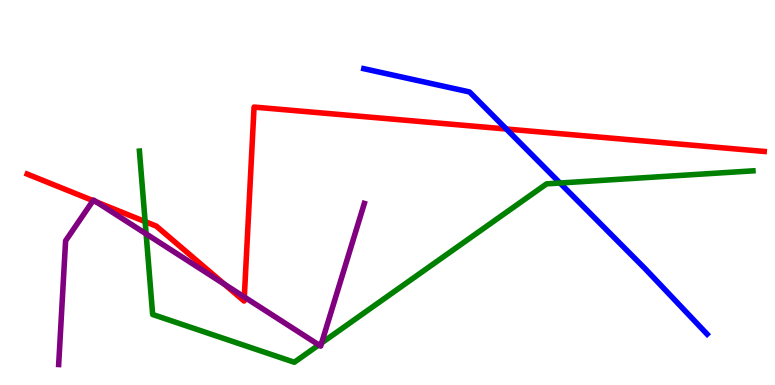[{'lines': ['blue', 'red'], 'intersections': [{'x': 6.53, 'y': 6.65}]}, {'lines': ['green', 'red'], 'intersections': [{'x': 1.87, 'y': 4.24}]}, {'lines': ['purple', 'red'], 'intersections': [{'x': 1.2, 'y': 4.79}, {'x': 1.25, 'y': 4.75}, {'x': 2.9, 'y': 2.62}, {'x': 3.15, 'y': 2.29}]}, {'lines': ['blue', 'green'], 'intersections': [{'x': 7.23, 'y': 5.25}]}, {'lines': ['blue', 'purple'], 'intersections': []}, {'lines': ['green', 'purple'], 'intersections': [{'x': 1.89, 'y': 3.92}, {'x': 4.11, 'y': 1.04}, {'x': 4.15, 'y': 1.09}]}]